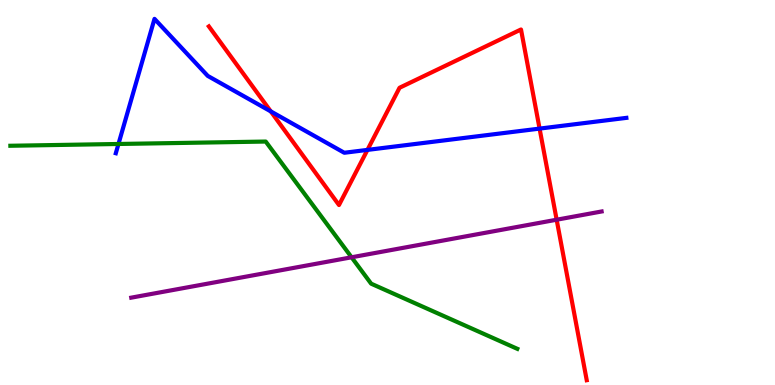[{'lines': ['blue', 'red'], 'intersections': [{'x': 3.49, 'y': 7.11}, {'x': 4.74, 'y': 6.11}, {'x': 6.96, 'y': 6.66}]}, {'lines': ['green', 'red'], 'intersections': []}, {'lines': ['purple', 'red'], 'intersections': [{'x': 7.18, 'y': 4.29}]}, {'lines': ['blue', 'green'], 'intersections': [{'x': 1.53, 'y': 6.26}]}, {'lines': ['blue', 'purple'], 'intersections': []}, {'lines': ['green', 'purple'], 'intersections': [{'x': 4.54, 'y': 3.32}]}]